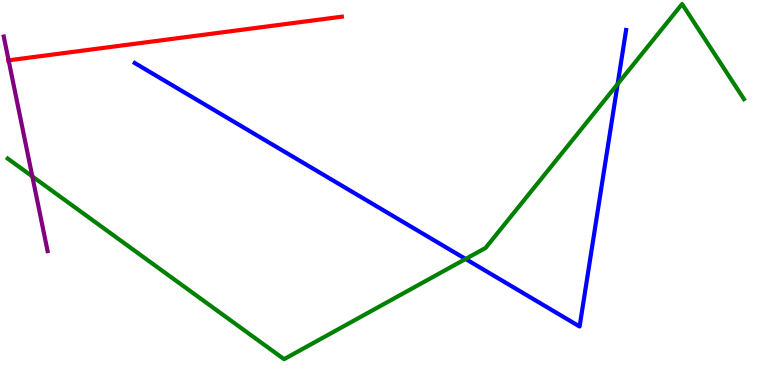[{'lines': ['blue', 'red'], 'intersections': []}, {'lines': ['green', 'red'], 'intersections': []}, {'lines': ['purple', 'red'], 'intersections': [{'x': 0.111, 'y': 8.43}]}, {'lines': ['blue', 'green'], 'intersections': [{'x': 6.01, 'y': 3.27}, {'x': 7.97, 'y': 7.82}]}, {'lines': ['blue', 'purple'], 'intersections': []}, {'lines': ['green', 'purple'], 'intersections': [{'x': 0.417, 'y': 5.42}]}]